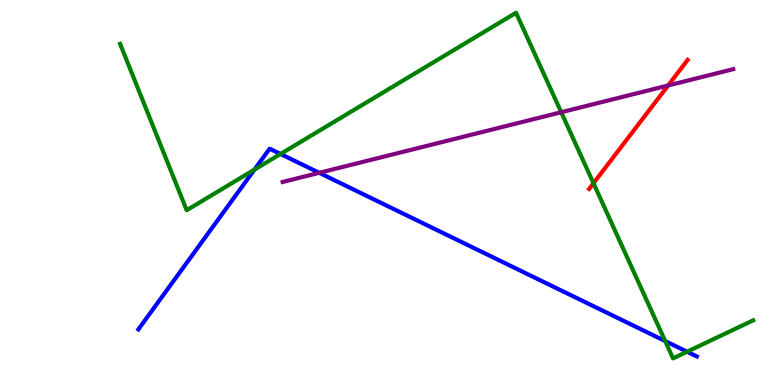[{'lines': ['blue', 'red'], 'intersections': []}, {'lines': ['green', 'red'], 'intersections': [{'x': 7.66, 'y': 5.24}]}, {'lines': ['purple', 'red'], 'intersections': [{'x': 8.62, 'y': 7.78}]}, {'lines': ['blue', 'green'], 'intersections': [{'x': 3.28, 'y': 5.59}, {'x': 3.62, 'y': 6.0}, {'x': 8.58, 'y': 1.14}, {'x': 8.87, 'y': 0.864}]}, {'lines': ['blue', 'purple'], 'intersections': [{'x': 4.12, 'y': 5.51}]}, {'lines': ['green', 'purple'], 'intersections': [{'x': 7.24, 'y': 7.08}]}]